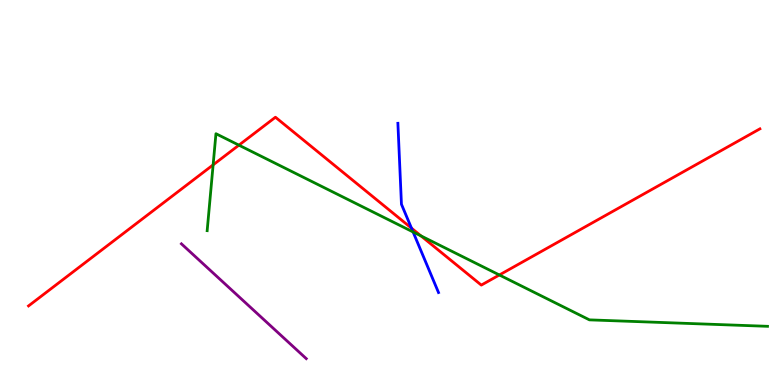[{'lines': ['blue', 'red'], 'intersections': [{'x': 5.31, 'y': 4.07}]}, {'lines': ['green', 'red'], 'intersections': [{'x': 2.75, 'y': 5.72}, {'x': 3.08, 'y': 6.23}, {'x': 5.43, 'y': 3.87}, {'x': 6.44, 'y': 2.86}]}, {'lines': ['purple', 'red'], 'intersections': []}, {'lines': ['blue', 'green'], 'intersections': [{'x': 5.33, 'y': 3.97}]}, {'lines': ['blue', 'purple'], 'intersections': []}, {'lines': ['green', 'purple'], 'intersections': []}]